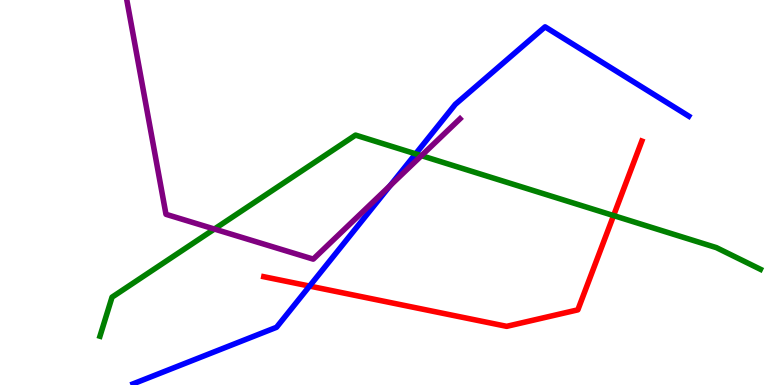[{'lines': ['blue', 'red'], 'intersections': [{'x': 3.99, 'y': 2.57}]}, {'lines': ['green', 'red'], 'intersections': [{'x': 7.92, 'y': 4.4}]}, {'lines': ['purple', 'red'], 'intersections': []}, {'lines': ['blue', 'green'], 'intersections': [{'x': 5.36, 'y': 6.0}]}, {'lines': ['blue', 'purple'], 'intersections': [{'x': 5.03, 'y': 5.18}]}, {'lines': ['green', 'purple'], 'intersections': [{'x': 2.77, 'y': 4.05}, {'x': 5.44, 'y': 5.96}]}]